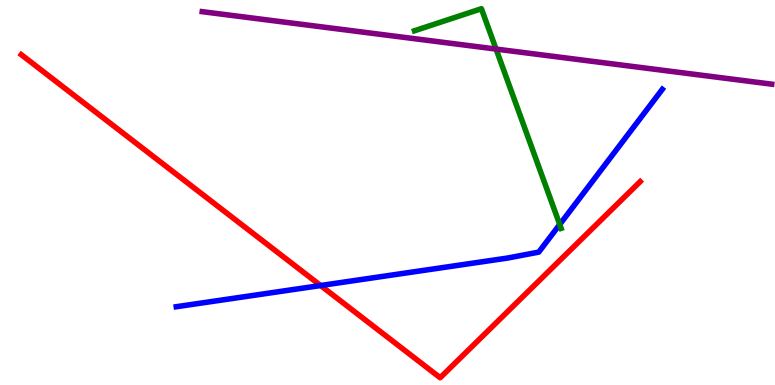[{'lines': ['blue', 'red'], 'intersections': [{'x': 4.14, 'y': 2.58}]}, {'lines': ['green', 'red'], 'intersections': []}, {'lines': ['purple', 'red'], 'intersections': []}, {'lines': ['blue', 'green'], 'intersections': [{'x': 7.22, 'y': 4.17}]}, {'lines': ['blue', 'purple'], 'intersections': []}, {'lines': ['green', 'purple'], 'intersections': [{'x': 6.4, 'y': 8.73}]}]